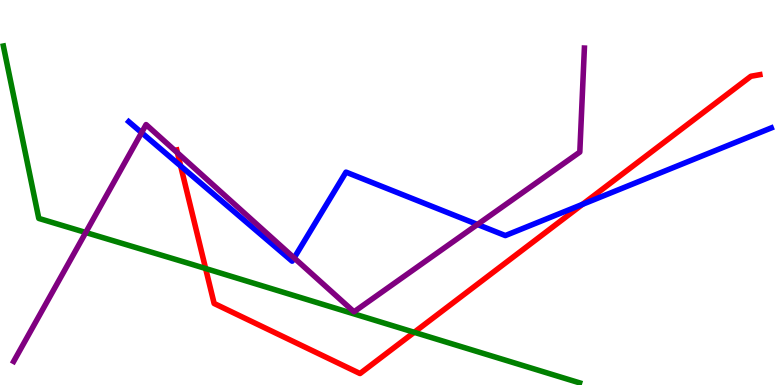[{'lines': ['blue', 'red'], 'intersections': [{'x': 2.33, 'y': 5.69}, {'x': 7.52, 'y': 4.69}]}, {'lines': ['green', 'red'], 'intersections': [{'x': 2.65, 'y': 3.03}, {'x': 5.34, 'y': 1.37}]}, {'lines': ['purple', 'red'], 'intersections': [{'x': 2.29, 'y': 6.03}]}, {'lines': ['blue', 'green'], 'intersections': []}, {'lines': ['blue', 'purple'], 'intersections': [{'x': 1.83, 'y': 6.55}, {'x': 3.8, 'y': 3.3}, {'x': 6.16, 'y': 4.17}]}, {'lines': ['green', 'purple'], 'intersections': [{'x': 1.11, 'y': 3.96}]}]